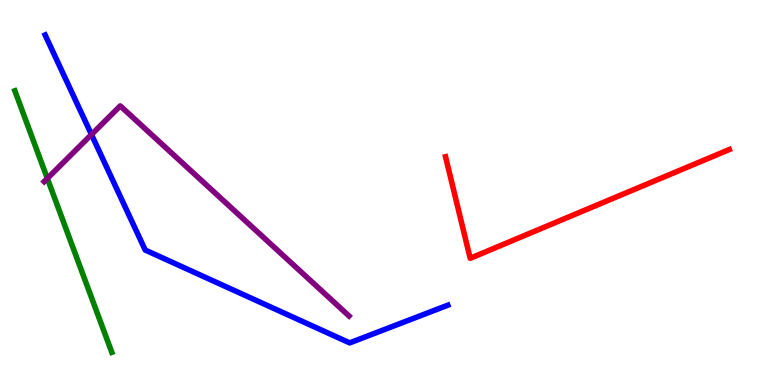[{'lines': ['blue', 'red'], 'intersections': []}, {'lines': ['green', 'red'], 'intersections': []}, {'lines': ['purple', 'red'], 'intersections': []}, {'lines': ['blue', 'green'], 'intersections': []}, {'lines': ['blue', 'purple'], 'intersections': [{'x': 1.18, 'y': 6.51}]}, {'lines': ['green', 'purple'], 'intersections': [{'x': 0.611, 'y': 5.37}]}]